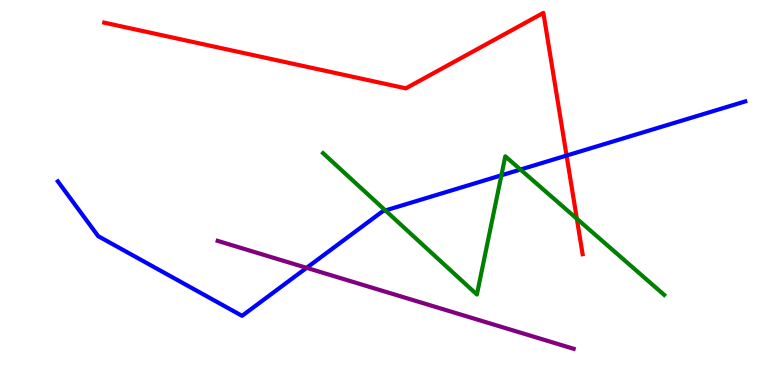[{'lines': ['blue', 'red'], 'intersections': [{'x': 7.31, 'y': 5.96}]}, {'lines': ['green', 'red'], 'intersections': [{'x': 7.44, 'y': 4.32}]}, {'lines': ['purple', 'red'], 'intersections': []}, {'lines': ['blue', 'green'], 'intersections': [{'x': 4.97, 'y': 4.53}, {'x': 6.47, 'y': 5.45}, {'x': 6.72, 'y': 5.6}]}, {'lines': ['blue', 'purple'], 'intersections': [{'x': 3.96, 'y': 3.04}]}, {'lines': ['green', 'purple'], 'intersections': []}]